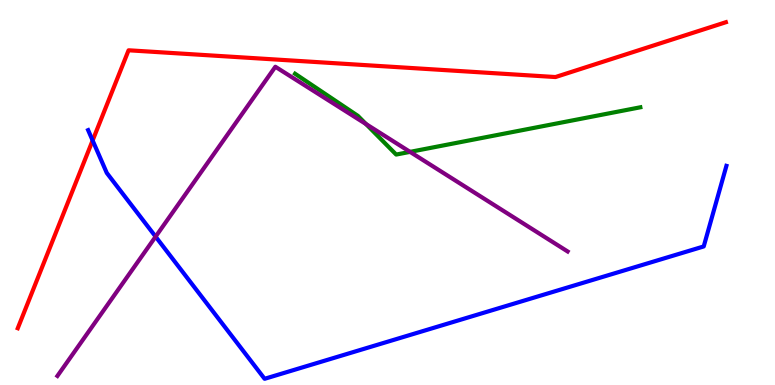[{'lines': ['blue', 'red'], 'intersections': [{'x': 1.2, 'y': 6.35}]}, {'lines': ['green', 'red'], 'intersections': []}, {'lines': ['purple', 'red'], 'intersections': []}, {'lines': ['blue', 'green'], 'intersections': []}, {'lines': ['blue', 'purple'], 'intersections': [{'x': 2.01, 'y': 3.85}]}, {'lines': ['green', 'purple'], 'intersections': [{'x': 4.72, 'y': 6.78}, {'x': 5.29, 'y': 6.06}]}]